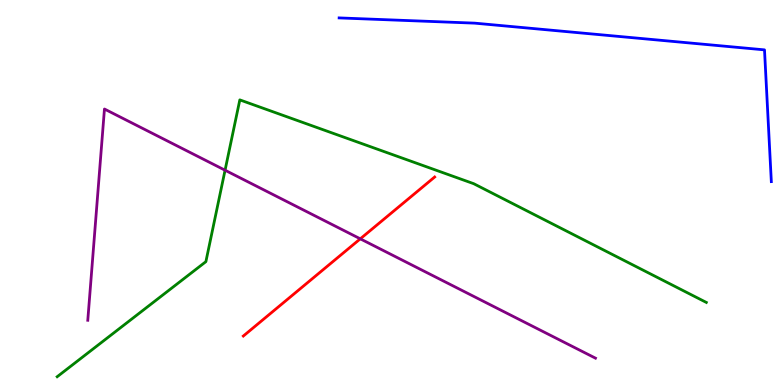[{'lines': ['blue', 'red'], 'intersections': []}, {'lines': ['green', 'red'], 'intersections': []}, {'lines': ['purple', 'red'], 'intersections': [{'x': 4.65, 'y': 3.8}]}, {'lines': ['blue', 'green'], 'intersections': []}, {'lines': ['blue', 'purple'], 'intersections': []}, {'lines': ['green', 'purple'], 'intersections': [{'x': 2.9, 'y': 5.58}]}]